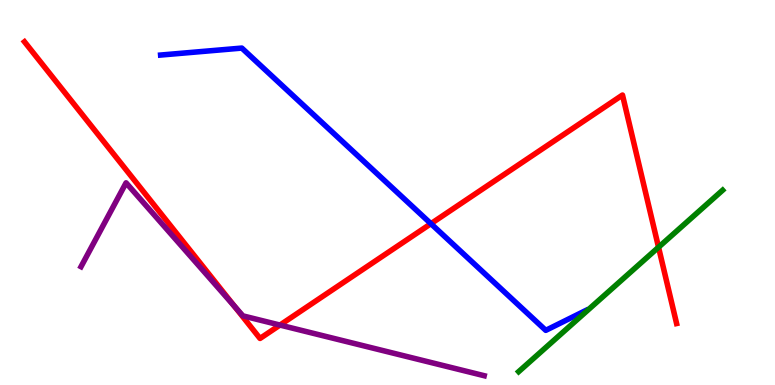[{'lines': ['blue', 'red'], 'intersections': [{'x': 5.56, 'y': 4.19}]}, {'lines': ['green', 'red'], 'intersections': [{'x': 8.5, 'y': 3.58}]}, {'lines': ['purple', 'red'], 'intersections': [{'x': 3.03, 'y': 2.04}, {'x': 3.61, 'y': 1.56}]}, {'lines': ['blue', 'green'], 'intersections': []}, {'lines': ['blue', 'purple'], 'intersections': []}, {'lines': ['green', 'purple'], 'intersections': []}]